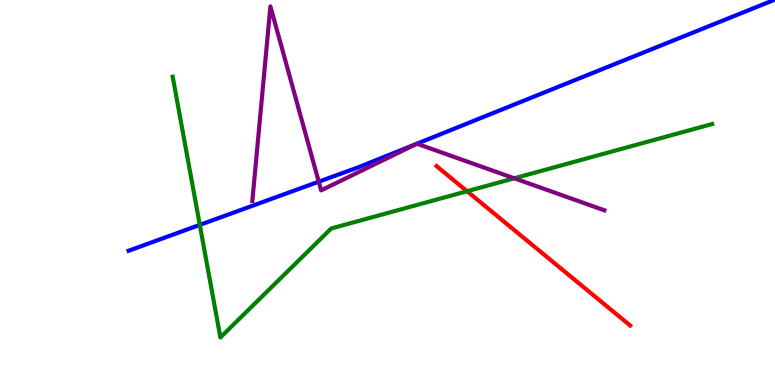[{'lines': ['blue', 'red'], 'intersections': []}, {'lines': ['green', 'red'], 'intersections': [{'x': 6.03, 'y': 5.03}]}, {'lines': ['purple', 'red'], 'intersections': []}, {'lines': ['blue', 'green'], 'intersections': [{'x': 2.58, 'y': 4.16}]}, {'lines': ['blue', 'purple'], 'intersections': [{'x': 4.11, 'y': 5.28}, {'x': 5.38, 'y': 6.27}, {'x': 5.38, 'y': 6.27}]}, {'lines': ['green', 'purple'], 'intersections': [{'x': 6.64, 'y': 5.37}]}]